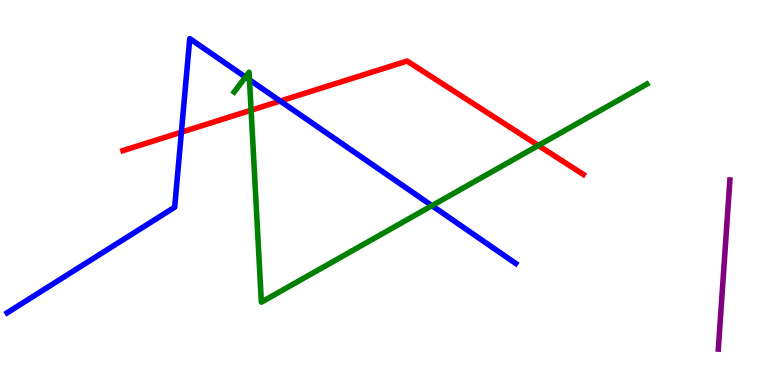[{'lines': ['blue', 'red'], 'intersections': [{'x': 2.34, 'y': 6.57}, {'x': 3.62, 'y': 7.38}]}, {'lines': ['green', 'red'], 'intersections': [{'x': 3.24, 'y': 7.14}, {'x': 6.95, 'y': 6.22}]}, {'lines': ['purple', 'red'], 'intersections': []}, {'lines': ['blue', 'green'], 'intersections': [{'x': 3.17, 'y': 8.0}, {'x': 3.22, 'y': 7.93}, {'x': 5.57, 'y': 4.66}]}, {'lines': ['blue', 'purple'], 'intersections': []}, {'lines': ['green', 'purple'], 'intersections': []}]